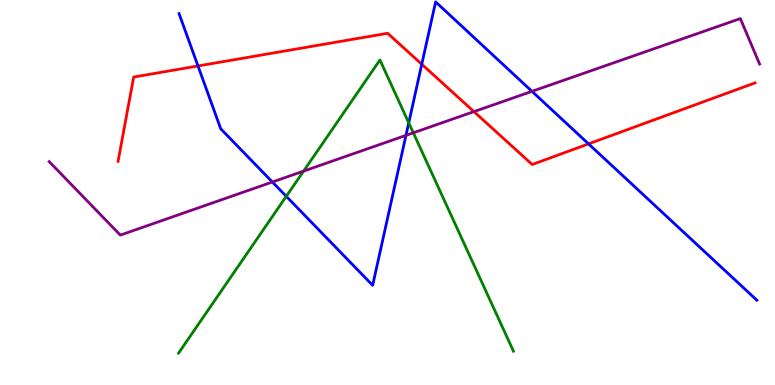[{'lines': ['blue', 'red'], 'intersections': [{'x': 2.55, 'y': 8.29}, {'x': 5.44, 'y': 8.33}, {'x': 7.59, 'y': 6.26}]}, {'lines': ['green', 'red'], 'intersections': []}, {'lines': ['purple', 'red'], 'intersections': [{'x': 6.12, 'y': 7.1}]}, {'lines': ['blue', 'green'], 'intersections': [{'x': 3.69, 'y': 4.9}, {'x': 5.27, 'y': 6.81}]}, {'lines': ['blue', 'purple'], 'intersections': [{'x': 3.51, 'y': 5.27}, {'x': 5.24, 'y': 6.48}, {'x': 6.86, 'y': 7.63}]}, {'lines': ['green', 'purple'], 'intersections': [{'x': 3.92, 'y': 5.56}, {'x': 5.33, 'y': 6.55}]}]